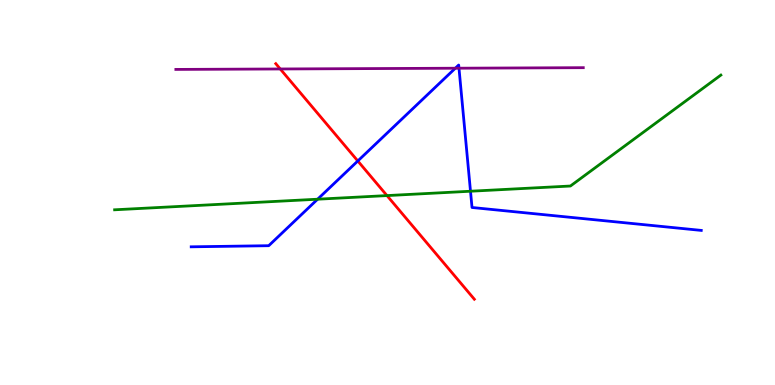[{'lines': ['blue', 'red'], 'intersections': [{'x': 4.62, 'y': 5.82}]}, {'lines': ['green', 'red'], 'intersections': [{'x': 4.99, 'y': 4.92}]}, {'lines': ['purple', 'red'], 'intersections': [{'x': 3.62, 'y': 8.21}]}, {'lines': ['blue', 'green'], 'intersections': [{'x': 4.1, 'y': 4.83}, {'x': 6.07, 'y': 5.03}]}, {'lines': ['blue', 'purple'], 'intersections': [{'x': 5.88, 'y': 8.23}, {'x': 5.92, 'y': 8.23}]}, {'lines': ['green', 'purple'], 'intersections': []}]